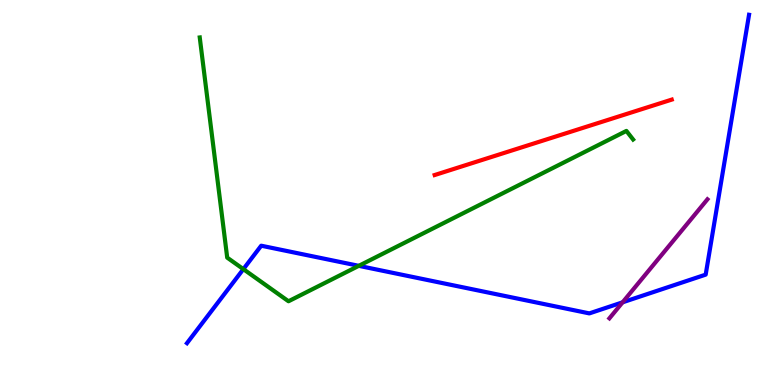[{'lines': ['blue', 'red'], 'intersections': []}, {'lines': ['green', 'red'], 'intersections': []}, {'lines': ['purple', 'red'], 'intersections': []}, {'lines': ['blue', 'green'], 'intersections': [{'x': 3.14, 'y': 3.01}, {'x': 4.63, 'y': 3.1}]}, {'lines': ['blue', 'purple'], 'intersections': [{'x': 8.03, 'y': 2.15}]}, {'lines': ['green', 'purple'], 'intersections': []}]